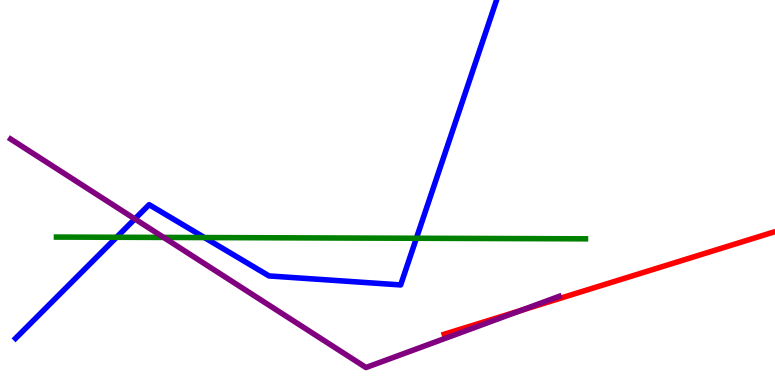[{'lines': ['blue', 'red'], 'intersections': []}, {'lines': ['green', 'red'], 'intersections': []}, {'lines': ['purple', 'red'], 'intersections': [{'x': 6.72, 'y': 1.93}]}, {'lines': ['blue', 'green'], 'intersections': [{'x': 1.5, 'y': 3.84}, {'x': 2.64, 'y': 3.83}, {'x': 5.37, 'y': 3.81}]}, {'lines': ['blue', 'purple'], 'intersections': [{'x': 1.74, 'y': 4.31}]}, {'lines': ['green', 'purple'], 'intersections': [{'x': 2.11, 'y': 3.83}]}]